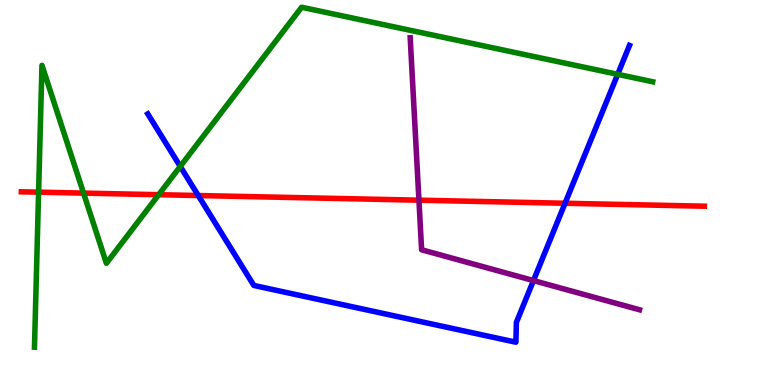[{'lines': ['blue', 'red'], 'intersections': [{'x': 2.56, 'y': 4.92}, {'x': 7.29, 'y': 4.72}]}, {'lines': ['green', 'red'], 'intersections': [{'x': 0.498, 'y': 5.01}, {'x': 1.08, 'y': 4.98}, {'x': 2.05, 'y': 4.94}]}, {'lines': ['purple', 'red'], 'intersections': [{'x': 5.41, 'y': 4.8}]}, {'lines': ['blue', 'green'], 'intersections': [{'x': 2.33, 'y': 5.68}, {'x': 7.97, 'y': 8.07}]}, {'lines': ['blue', 'purple'], 'intersections': [{'x': 6.88, 'y': 2.71}]}, {'lines': ['green', 'purple'], 'intersections': []}]